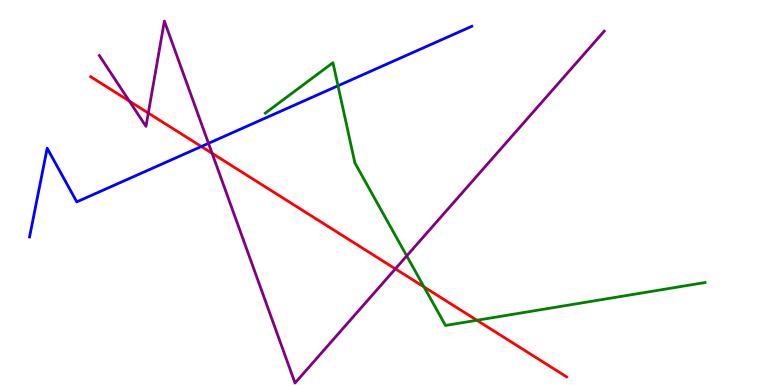[{'lines': ['blue', 'red'], 'intersections': [{'x': 2.6, 'y': 6.19}]}, {'lines': ['green', 'red'], 'intersections': [{'x': 5.47, 'y': 2.55}, {'x': 6.15, 'y': 1.68}]}, {'lines': ['purple', 'red'], 'intersections': [{'x': 1.67, 'y': 7.37}, {'x': 1.91, 'y': 7.06}, {'x': 2.74, 'y': 6.02}, {'x': 5.1, 'y': 3.02}]}, {'lines': ['blue', 'green'], 'intersections': [{'x': 4.36, 'y': 7.77}]}, {'lines': ['blue', 'purple'], 'intersections': [{'x': 2.69, 'y': 6.28}]}, {'lines': ['green', 'purple'], 'intersections': [{'x': 5.25, 'y': 3.35}]}]